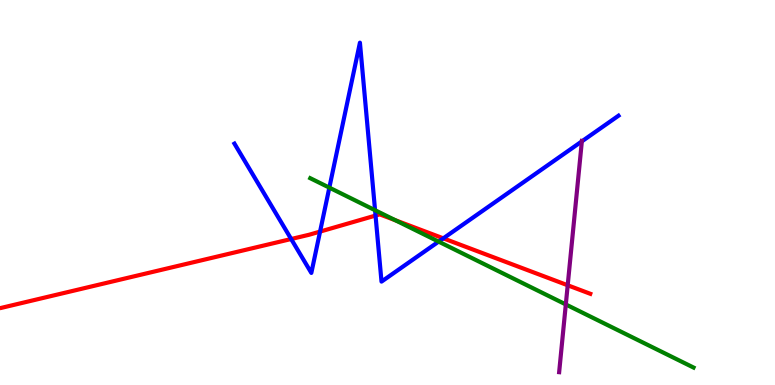[{'lines': ['blue', 'red'], 'intersections': [{'x': 3.76, 'y': 3.79}, {'x': 4.13, 'y': 3.98}, {'x': 4.85, 'y': 4.4}, {'x': 5.72, 'y': 3.81}]}, {'lines': ['green', 'red'], 'intersections': [{'x': 5.1, 'y': 4.28}]}, {'lines': ['purple', 'red'], 'intersections': [{'x': 7.33, 'y': 2.59}]}, {'lines': ['blue', 'green'], 'intersections': [{'x': 4.25, 'y': 5.13}, {'x': 4.84, 'y': 4.54}, {'x': 5.66, 'y': 3.72}]}, {'lines': ['blue', 'purple'], 'intersections': [{'x': 7.51, 'y': 6.33}]}, {'lines': ['green', 'purple'], 'intersections': [{'x': 7.3, 'y': 2.09}]}]